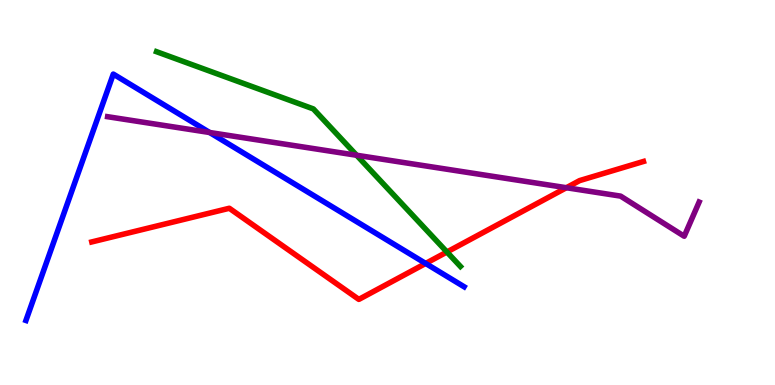[{'lines': ['blue', 'red'], 'intersections': [{'x': 5.49, 'y': 3.16}]}, {'lines': ['green', 'red'], 'intersections': [{'x': 5.77, 'y': 3.45}]}, {'lines': ['purple', 'red'], 'intersections': [{'x': 7.31, 'y': 5.12}]}, {'lines': ['blue', 'green'], 'intersections': []}, {'lines': ['blue', 'purple'], 'intersections': [{'x': 2.71, 'y': 6.56}]}, {'lines': ['green', 'purple'], 'intersections': [{'x': 4.6, 'y': 5.97}]}]